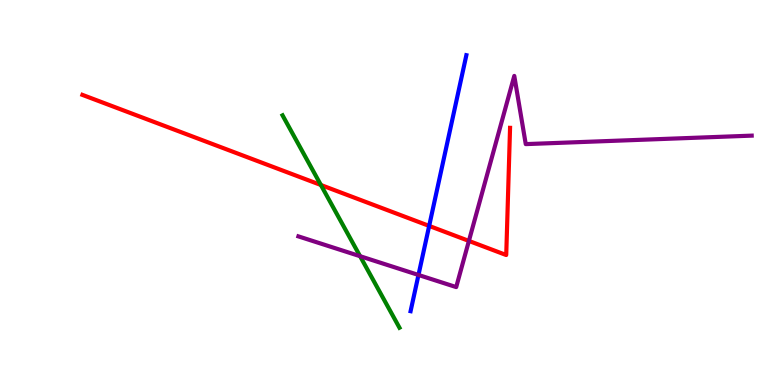[{'lines': ['blue', 'red'], 'intersections': [{'x': 5.54, 'y': 4.13}]}, {'lines': ['green', 'red'], 'intersections': [{'x': 4.14, 'y': 5.2}]}, {'lines': ['purple', 'red'], 'intersections': [{'x': 6.05, 'y': 3.74}]}, {'lines': ['blue', 'green'], 'intersections': []}, {'lines': ['blue', 'purple'], 'intersections': [{'x': 5.4, 'y': 2.86}]}, {'lines': ['green', 'purple'], 'intersections': [{'x': 4.65, 'y': 3.35}]}]